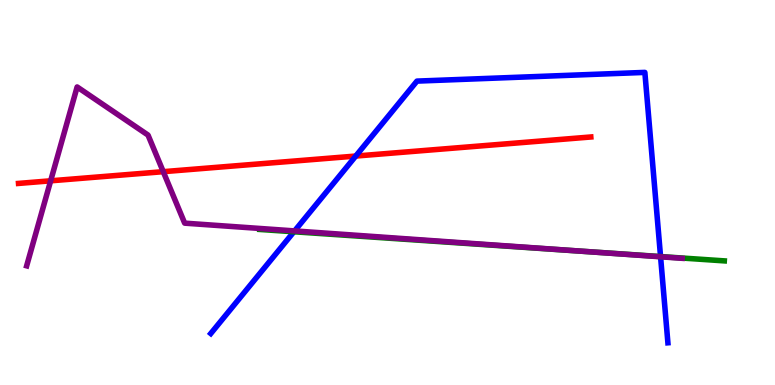[{'lines': ['blue', 'red'], 'intersections': [{'x': 4.59, 'y': 5.95}]}, {'lines': ['green', 'red'], 'intersections': []}, {'lines': ['purple', 'red'], 'intersections': [{'x': 0.654, 'y': 5.3}, {'x': 2.11, 'y': 5.54}]}, {'lines': ['blue', 'green'], 'intersections': [{'x': 3.79, 'y': 3.98}, {'x': 8.52, 'y': 3.34}]}, {'lines': ['blue', 'purple'], 'intersections': [{'x': 3.8, 'y': 4.0}, {'x': 8.52, 'y': 3.33}]}, {'lines': ['green', 'purple'], 'intersections': [{'x': 7.58, 'y': 3.46}]}]